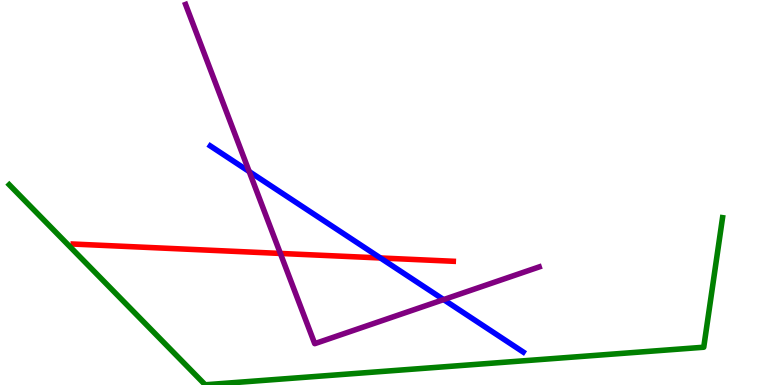[{'lines': ['blue', 'red'], 'intersections': [{'x': 4.91, 'y': 3.3}]}, {'lines': ['green', 'red'], 'intersections': []}, {'lines': ['purple', 'red'], 'intersections': [{'x': 3.62, 'y': 3.42}]}, {'lines': ['blue', 'green'], 'intersections': []}, {'lines': ['blue', 'purple'], 'intersections': [{'x': 3.22, 'y': 5.54}, {'x': 5.72, 'y': 2.22}]}, {'lines': ['green', 'purple'], 'intersections': []}]